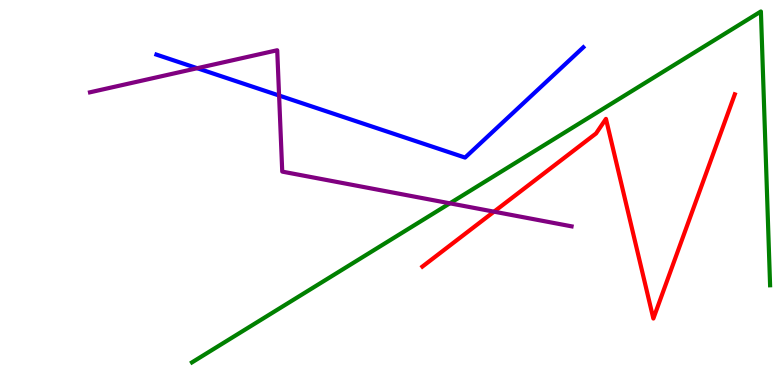[{'lines': ['blue', 'red'], 'intersections': []}, {'lines': ['green', 'red'], 'intersections': []}, {'lines': ['purple', 'red'], 'intersections': [{'x': 6.37, 'y': 4.5}]}, {'lines': ['blue', 'green'], 'intersections': []}, {'lines': ['blue', 'purple'], 'intersections': [{'x': 2.54, 'y': 8.23}, {'x': 3.6, 'y': 7.52}]}, {'lines': ['green', 'purple'], 'intersections': [{'x': 5.8, 'y': 4.72}]}]